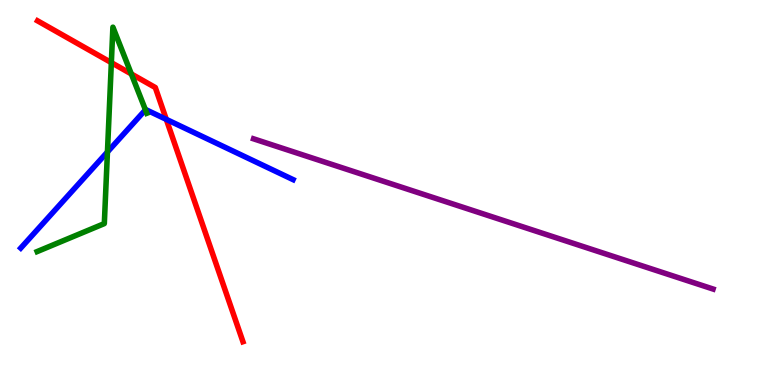[{'lines': ['blue', 'red'], 'intersections': [{'x': 2.15, 'y': 6.9}]}, {'lines': ['green', 'red'], 'intersections': [{'x': 1.44, 'y': 8.37}, {'x': 1.69, 'y': 8.08}]}, {'lines': ['purple', 'red'], 'intersections': []}, {'lines': ['blue', 'green'], 'intersections': [{'x': 1.39, 'y': 6.05}, {'x': 1.88, 'y': 7.15}]}, {'lines': ['blue', 'purple'], 'intersections': []}, {'lines': ['green', 'purple'], 'intersections': []}]